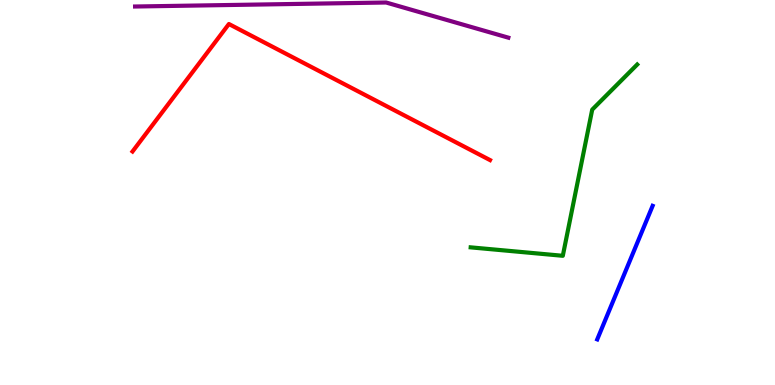[{'lines': ['blue', 'red'], 'intersections': []}, {'lines': ['green', 'red'], 'intersections': []}, {'lines': ['purple', 'red'], 'intersections': []}, {'lines': ['blue', 'green'], 'intersections': []}, {'lines': ['blue', 'purple'], 'intersections': []}, {'lines': ['green', 'purple'], 'intersections': []}]